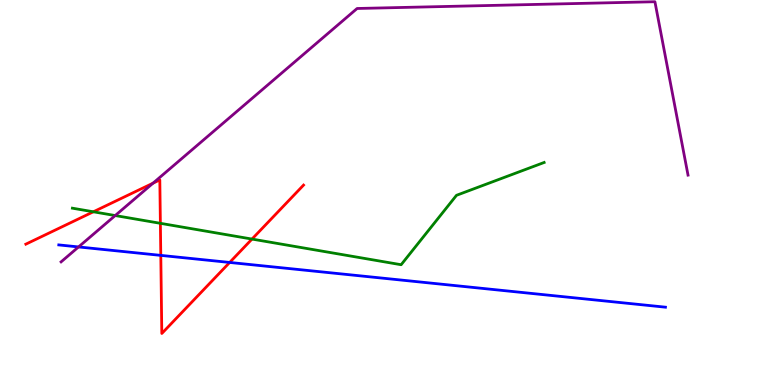[{'lines': ['blue', 'red'], 'intersections': [{'x': 2.07, 'y': 3.37}, {'x': 2.96, 'y': 3.18}]}, {'lines': ['green', 'red'], 'intersections': [{'x': 1.2, 'y': 4.5}, {'x': 2.07, 'y': 4.2}, {'x': 3.25, 'y': 3.79}]}, {'lines': ['purple', 'red'], 'intersections': [{'x': 1.97, 'y': 5.24}]}, {'lines': ['blue', 'green'], 'intersections': []}, {'lines': ['blue', 'purple'], 'intersections': [{'x': 1.01, 'y': 3.59}]}, {'lines': ['green', 'purple'], 'intersections': [{'x': 1.49, 'y': 4.4}]}]